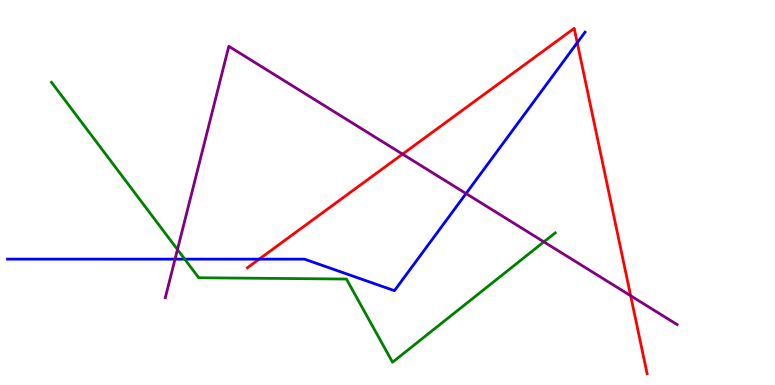[{'lines': ['blue', 'red'], 'intersections': [{'x': 3.34, 'y': 3.27}, {'x': 7.45, 'y': 8.89}]}, {'lines': ['green', 'red'], 'intersections': []}, {'lines': ['purple', 'red'], 'intersections': [{'x': 5.19, 'y': 6.0}, {'x': 8.14, 'y': 2.32}]}, {'lines': ['blue', 'green'], 'intersections': [{'x': 2.38, 'y': 3.27}]}, {'lines': ['blue', 'purple'], 'intersections': [{'x': 2.26, 'y': 3.27}, {'x': 6.01, 'y': 4.97}]}, {'lines': ['green', 'purple'], 'intersections': [{'x': 2.29, 'y': 3.52}, {'x': 7.02, 'y': 3.72}]}]